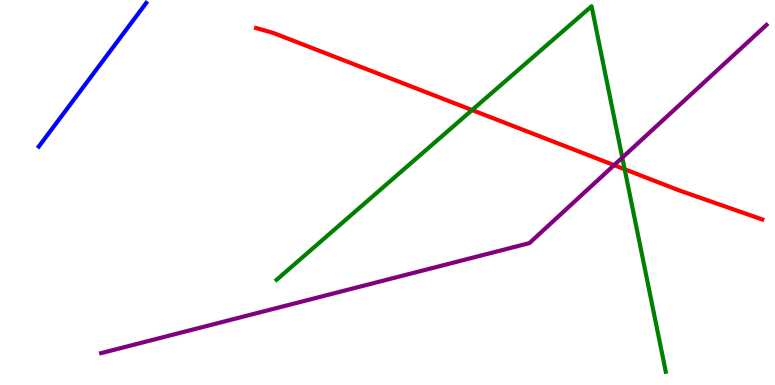[{'lines': ['blue', 'red'], 'intersections': []}, {'lines': ['green', 'red'], 'intersections': [{'x': 6.09, 'y': 7.14}, {'x': 8.06, 'y': 5.6}]}, {'lines': ['purple', 'red'], 'intersections': [{'x': 7.92, 'y': 5.71}]}, {'lines': ['blue', 'green'], 'intersections': []}, {'lines': ['blue', 'purple'], 'intersections': []}, {'lines': ['green', 'purple'], 'intersections': [{'x': 8.03, 'y': 5.91}]}]